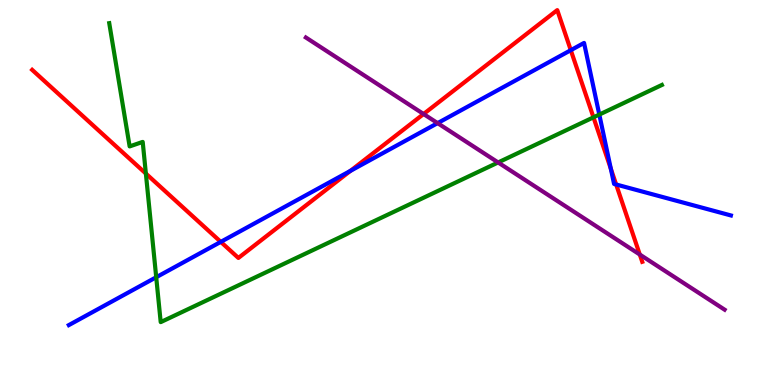[{'lines': ['blue', 'red'], 'intersections': [{'x': 2.85, 'y': 3.72}, {'x': 4.52, 'y': 5.56}, {'x': 7.37, 'y': 8.7}, {'x': 7.88, 'y': 5.62}, {'x': 7.95, 'y': 5.21}]}, {'lines': ['green', 'red'], 'intersections': [{'x': 1.88, 'y': 5.49}, {'x': 7.66, 'y': 6.95}]}, {'lines': ['purple', 'red'], 'intersections': [{'x': 5.47, 'y': 7.04}, {'x': 8.26, 'y': 3.39}]}, {'lines': ['blue', 'green'], 'intersections': [{'x': 2.02, 'y': 2.8}, {'x': 7.73, 'y': 7.02}]}, {'lines': ['blue', 'purple'], 'intersections': [{'x': 5.65, 'y': 6.8}]}, {'lines': ['green', 'purple'], 'intersections': [{'x': 6.43, 'y': 5.78}]}]